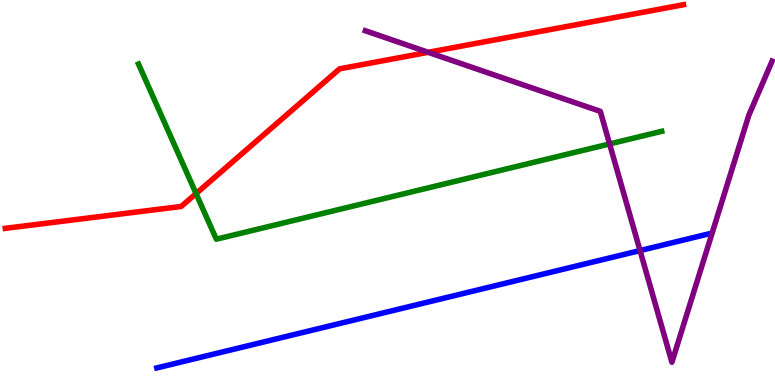[{'lines': ['blue', 'red'], 'intersections': []}, {'lines': ['green', 'red'], 'intersections': [{'x': 2.53, 'y': 4.97}]}, {'lines': ['purple', 'red'], 'intersections': [{'x': 5.53, 'y': 8.64}]}, {'lines': ['blue', 'green'], 'intersections': []}, {'lines': ['blue', 'purple'], 'intersections': [{'x': 8.26, 'y': 3.49}]}, {'lines': ['green', 'purple'], 'intersections': [{'x': 7.87, 'y': 6.26}]}]